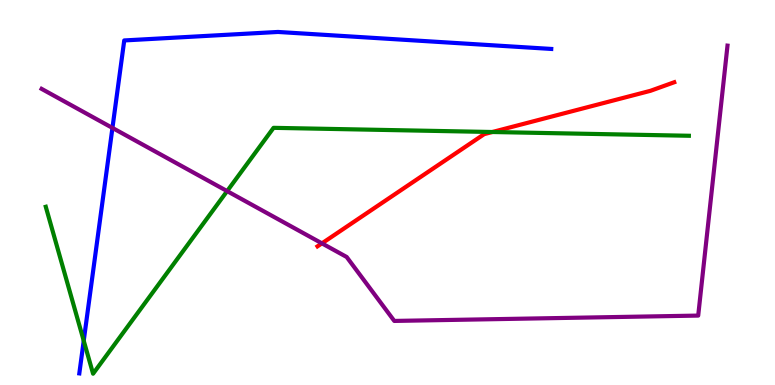[{'lines': ['blue', 'red'], 'intersections': []}, {'lines': ['green', 'red'], 'intersections': [{'x': 6.35, 'y': 6.57}]}, {'lines': ['purple', 'red'], 'intersections': [{'x': 4.15, 'y': 3.68}]}, {'lines': ['blue', 'green'], 'intersections': [{'x': 1.08, 'y': 1.15}]}, {'lines': ['blue', 'purple'], 'intersections': [{'x': 1.45, 'y': 6.68}]}, {'lines': ['green', 'purple'], 'intersections': [{'x': 2.93, 'y': 5.04}]}]